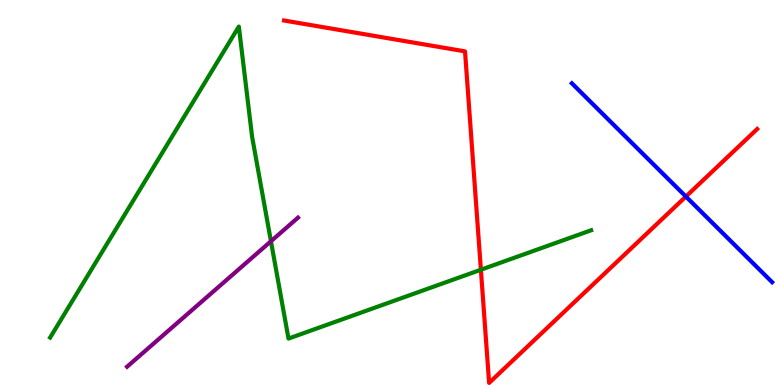[{'lines': ['blue', 'red'], 'intersections': [{'x': 8.85, 'y': 4.89}]}, {'lines': ['green', 'red'], 'intersections': [{'x': 6.21, 'y': 2.99}]}, {'lines': ['purple', 'red'], 'intersections': []}, {'lines': ['blue', 'green'], 'intersections': []}, {'lines': ['blue', 'purple'], 'intersections': []}, {'lines': ['green', 'purple'], 'intersections': [{'x': 3.5, 'y': 3.73}]}]